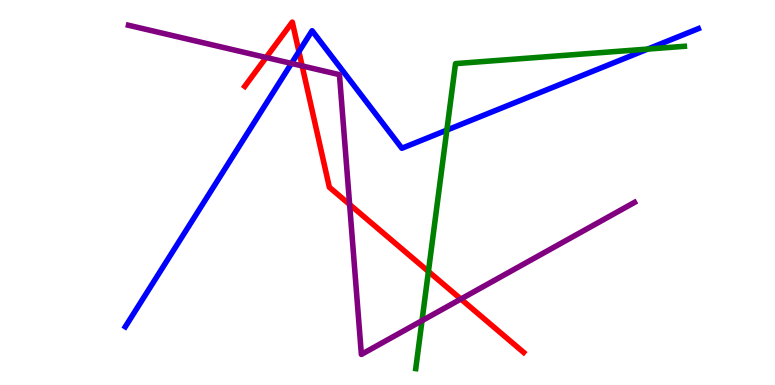[{'lines': ['blue', 'red'], 'intersections': [{'x': 3.86, 'y': 8.66}]}, {'lines': ['green', 'red'], 'intersections': [{'x': 5.53, 'y': 2.95}]}, {'lines': ['purple', 'red'], 'intersections': [{'x': 3.43, 'y': 8.51}, {'x': 3.9, 'y': 8.29}, {'x': 4.51, 'y': 4.69}, {'x': 5.95, 'y': 2.23}]}, {'lines': ['blue', 'green'], 'intersections': [{'x': 5.77, 'y': 6.62}, {'x': 8.36, 'y': 8.73}]}, {'lines': ['blue', 'purple'], 'intersections': [{'x': 3.76, 'y': 8.35}]}, {'lines': ['green', 'purple'], 'intersections': [{'x': 5.45, 'y': 1.67}]}]